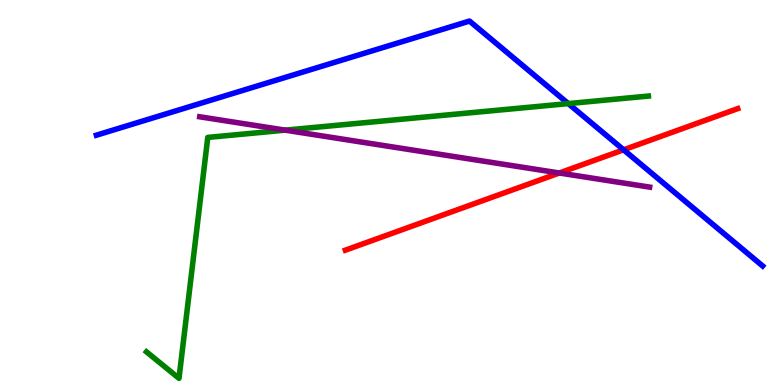[{'lines': ['blue', 'red'], 'intersections': [{'x': 8.05, 'y': 6.11}]}, {'lines': ['green', 'red'], 'intersections': []}, {'lines': ['purple', 'red'], 'intersections': [{'x': 7.22, 'y': 5.51}]}, {'lines': ['blue', 'green'], 'intersections': [{'x': 7.33, 'y': 7.31}]}, {'lines': ['blue', 'purple'], 'intersections': []}, {'lines': ['green', 'purple'], 'intersections': [{'x': 3.68, 'y': 6.62}]}]